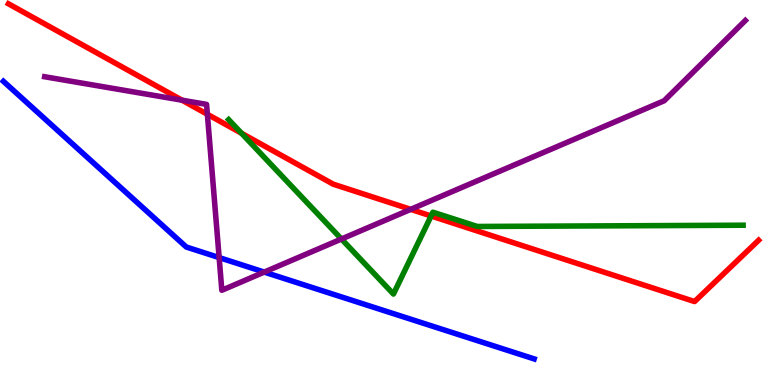[{'lines': ['blue', 'red'], 'intersections': []}, {'lines': ['green', 'red'], 'intersections': [{'x': 3.12, 'y': 6.54}, {'x': 5.56, 'y': 4.39}]}, {'lines': ['purple', 'red'], 'intersections': [{'x': 2.35, 'y': 7.4}, {'x': 2.68, 'y': 7.03}, {'x': 5.3, 'y': 4.56}]}, {'lines': ['blue', 'green'], 'intersections': []}, {'lines': ['blue', 'purple'], 'intersections': [{'x': 2.83, 'y': 3.31}, {'x': 3.41, 'y': 2.93}]}, {'lines': ['green', 'purple'], 'intersections': [{'x': 4.41, 'y': 3.79}]}]